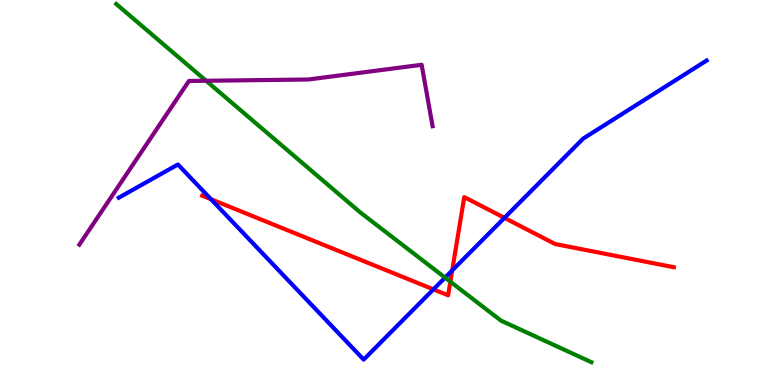[{'lines': ['blue', 'red'], 'intersections': [{'x': 2.72, 'y': 4.83}, {'x': 5.59, 'y': 2.48}, {'x': 5.83, 'y': 2.98}, {'x': 6.51, 'y': 4.34}]}, {'lines': ['green', 'red'], 'intersections': [{'x': 5.81, 'y': 2.68}]}, {'lines': ['purple', 'red'], 'intersections': []}, {'lines': ['blue', 'green'], 'intersections': [{'x': 5.74, 'y': 2.79}]}, {'lines': ['blue', 'purple'], 'intersections': []}, {'lines': ['green', 'purple'], 'intersections': [{'x': 2.66, 'y': 7.9}]}]